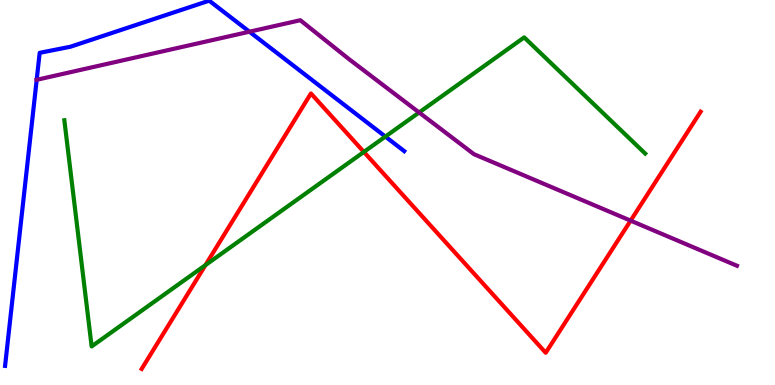[{'lines': ['blue', 'red'], 'intersections': []}, {'lines': ['green', 'red'], 'intersections': [{'x': 2.65, 'y': 3.11}, {'x': 4.7, 'y': 6.05}]}, {'lines': ['purple', 'red'], 'intersections': [{'x': 8.14, 'y': 4.27}]}, {'lines': ['blue', 'green'], 'intersections': [{'x': 4.97, 'y': 6.45}]}, {'lines': ['blue', 'purple'], 'intersections': [{'x': 0.473, 'y': 7.93}, {'x': 3.22, 'y': 9.18}]}, {'lines': ['green', 'purple'], 'intersections': [{'x': 5.41, 'y': 7.08}]}]